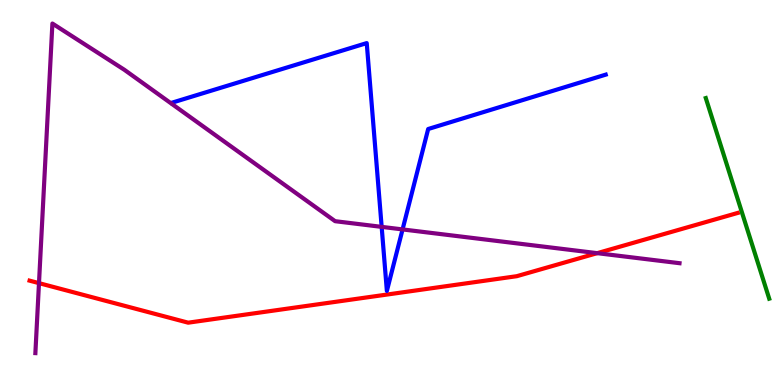[{'lines': ['blue', 'red'], 'intersections': []}, {'lines': ['green', 'red'], 'intersections': []}, {'lines': ['purple', 'red'], 'intersections': [{'x': 0.503, 'y': 2.65}, {'x': 7.71, 'y': 3.42}]}, {'lines': ['blue', 'green'], 'intersections': []}, {'lines': ['blue', 'purple'], 'intersections': [{'x': 4.92, 'y': 4.11}, {'x': 5.19, 'y': 4.04}]}, {'lines': ['green', 'purple'], 'intersections': []}]